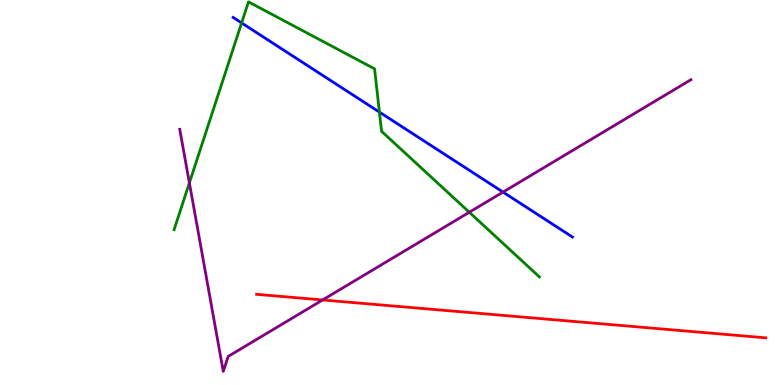[{'lines': ['blue', 'red'], 'intersections': []}, {'lines': ['green', 'red'], 'intersections': []}, {'lines': ['purple', 'red'], 'intersections': [{'x': 4.16, 'y': 2.21}]}, {'lines': ['blue', 'green'], 'intersections': [{'x': 3.12, 'y': 9.4}, {'x': 4.9, 'y': 7.09}]}, {'lines': ['blue', 'purple'], 'intersections': [{'x': 6.49, 'y': 5.01}]}, {'lines': ['green', 'purple'], 'intersections': [{'x': 2.44, 'y': 5.25}, {'x': 6.06, 'y': 4.49}]}]